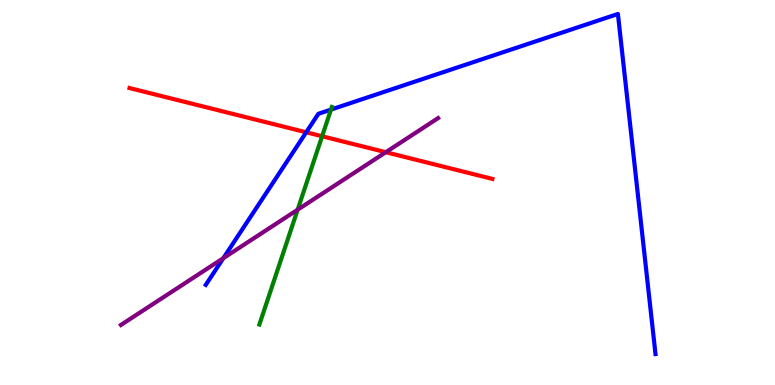[{'lines': ['blue', 'red'], 'intersections': [{'x': 3.95, 'y': 6.56}]}, {'lines': ['green', 'red'], 'intersections': [{'x': 4.16, 'y': 6.46}]}, {'lines': ['purple', 'red'], 'intersections': [{'x': 4.98, 'y': 6.05}]}, {'lines': ['blue', 'green'], 'intersections': [{'x': 4.27, 'y': 7.15}]}, {'lines': ['blue', 'purple'], 'intersections': [{'x': 2.88, 'y': 3.29}]}, {'lines': ['green', 'purple'], 'intersections': [{'x': 3.84, 'y': 4.55}]}]